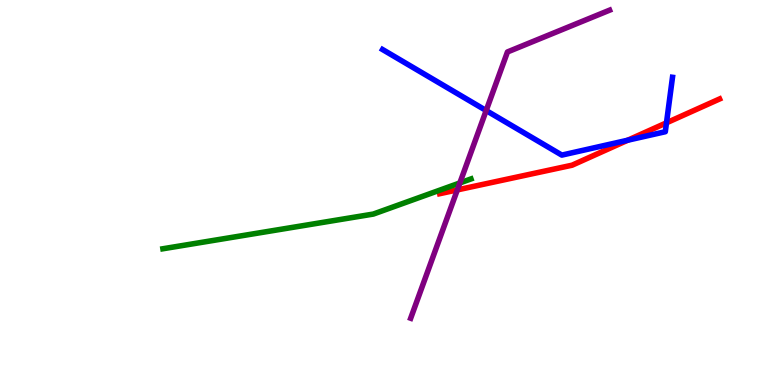[{'lines': ['blue', 'red'], 'intersections': [{'x': 8.1, 'y': 6.36}, {'x': 8.6, 'y': 6.81}]}, {'lines': ['green', 'red'], 'intersections': []}, {'lines': ['purple', 'red'], 'intersections': [{'x': 5.9, 'y': 5.07}]}, {'lines': ['blue', 'green'], 'intersections': []}, {'lines': ['blue', 'purple'], 'intersections': [{'x': 6.27, 'y': 7.13}]}, {'lines': ['green', 'purple'], 'intersections': [{'x': 5.93, 'y': 5.25}]}]